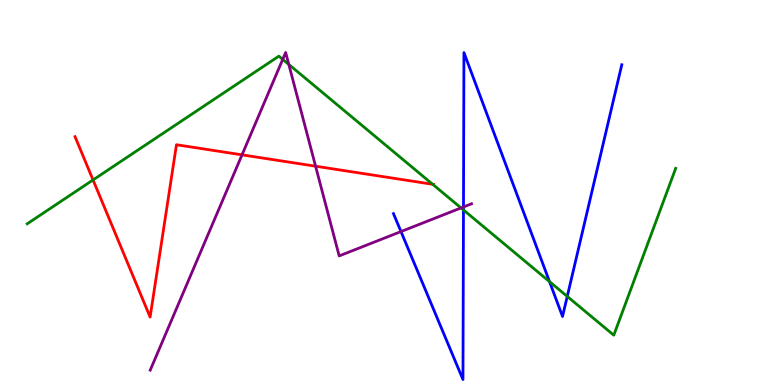[{'lines': ['blue', 'red'], 'intersections': []}, {'lines': ['green', 'red'], 'intersections': [{'x': 1.2, 'y': 5.33}, {'x': 5.58, 'y': 5.21}]}, {'lines': ['purple', 'red'], 'intersections': [{'x': 3.12, 'y': 5.98}, {'x': 4.07, 'y': 5.68}]}, {'lines': ['blue', 'green'], 'intersections': [{'x': 5.98, 'y': 4.55}, {'x': 7.09, 'y': 2.68}, {'x': 7.32, 'y': 2.3}]}, {'lines': ['blue', 'purple'], 'intersections': [{'x': 5.17, 'y': 3.99}, {'x': 5.98, 'y': 4.62}]}, {'lines': ['green', 'purple'], 'intersections': [{'x': 3.65, 'y': 8.46}, {'x': 3.73, 'y': 8.33}, {'x': 5.95, 'y': 4.6}]}]